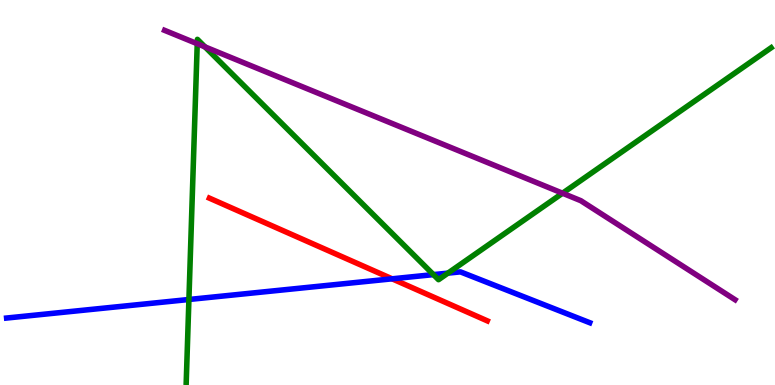[{'lines': ['blue', 'red'], 'intersections': [{'x': 5.06, 'y': 2.76}]}, {'lines': ['green', 'red'], 'intersections': []}, {'lines': ['purple', 'red'], 'intersections': []}, {'lines': ['blue', 'green'], 'intersections': [{'x': 2.44, 'y': 2.22}, {'x': 5.59, 'y': 2.87}, {'x': 5.78, 'y': 2.91}]}, {'lines': ['blue', 'purple'], 'intersections': []}, {'lines': ['green', 'purple'], 'intersections': [{'x': 2.55, 'y': 8.86}, {'x': 2.64, 'y': 8.78}, {'x': 7.26, 'y': 4.98}]}]